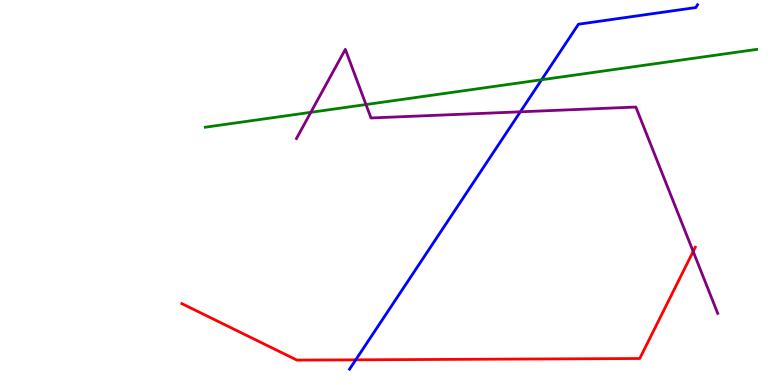[{'lines': ['blue', 'red'], 'intersections': [{'x': 4.59, 'y': 0.654}]}, {'lines': ['green', 'red'], 'intersections': []}, {'lines': ['purple', 'red'], 'intersections': [{'x': 8.94, 'y': 3.47}]}, {'lines': ['blue', 'green'], 'intersections': [{'x': 6.99, 'y': 7.93}]}, {'lines': ['blue', 'purple'], 'intersections': [{'x': 6.71, 'y': 7.1}]}, {'lines': ['green', 'purple'], 'intersections': [{'x': 4.01, 'y': 7.08}, {'x': 4.72, 'y': 7.28}]}]